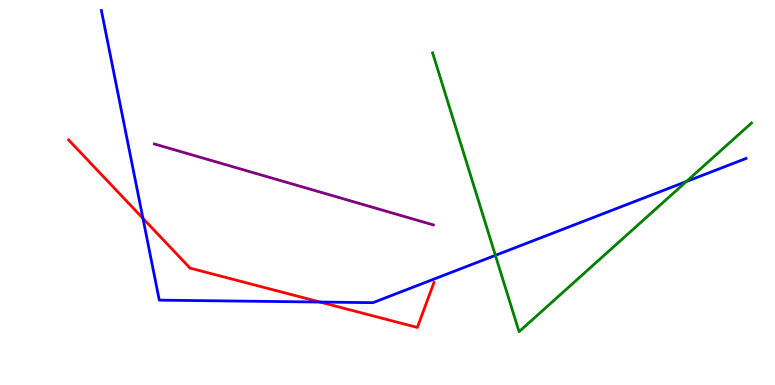[{'lines': ['blue', 'red'], 'intersections': [{'x': 1.84, 'y': 4.33}, {'x': 4.13, 'y': 2.15}]}, {'lines': ['green', 'red'], 'intersections': []}, {'lines': ['purple', 'red'], 'intersections': []}, {'lines': ['blue', 'green'], 'intersections': [{'x': 6.39, 'y': 3.37}, {'x': 8.86, 'y': 5.28}]}, {'lines': ['blue', 'purple'], 'intersections': []}, {'lines': ['green', 'purple'], 'intersections': []}]